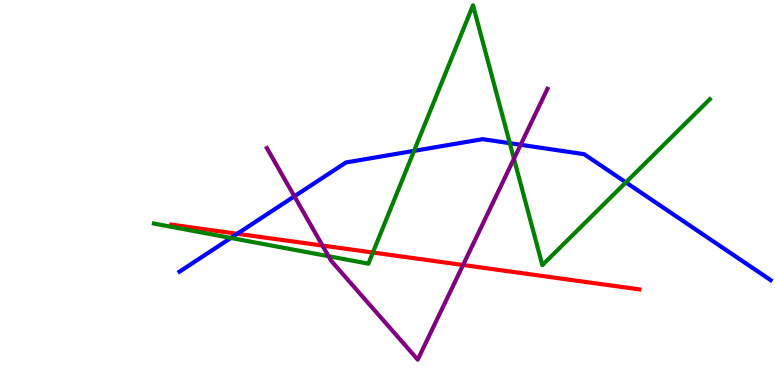[{'lines': ['blue', 'red'], 'intersections': [{'x': 3.06, 'y': 3.93}]}, {'lines': ['green', 'red'], 'intersections': [{'x': 4.81, 'y': 3.44}]}, {'lines': ['purple', 'red'], 'intersections': [{'x': 4.16, 'y': 3.62}, {'x': 5.98, 'y': 3.12}]}, {'lines': ['blue', 'green'], 'intersections': [{'x': 2.98, 'y': 3.82}, {'x': 5.34, 'y': 6.08}, {'x': 6.58, 'y': 6.28}, {'x': 8.08, 'y': 5.26}]}, {'lines': ['blue', 'purple'], 'intersections': [{'x': 3.8, 'y': 4.9}, {'x': 6.72, 'y': 6.24}]}, {'lines': ['green', 'purple'], 'intersections': [{'x': 4.24, 'y': 3.34}, {'x': 6.63, 'y': 5.88}]}]